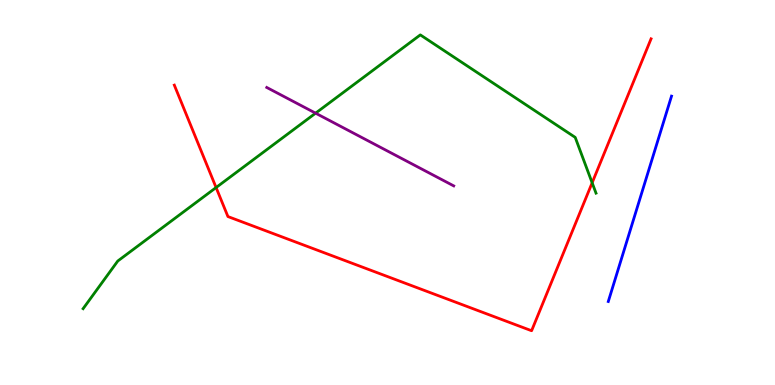[{'lines': ['blue', 'red'], 'intersections': []}, {'lines': ['green', 'red'], 'intersections': [{'x': 2.79, 'y': 5.13}, {'x': 7.64, 'y': 5.25}]}, {'lines': ['purple', 'red'], 'intersections': []}, {'lines': ['blue', 'green'], 'intersections': []}, {'lines': ['blue', 'purple'], 'intersections': []}, {'lines': ['green', 'purple'], 'intersections': [{'x': 4.07, 'y': 7.06}]}]